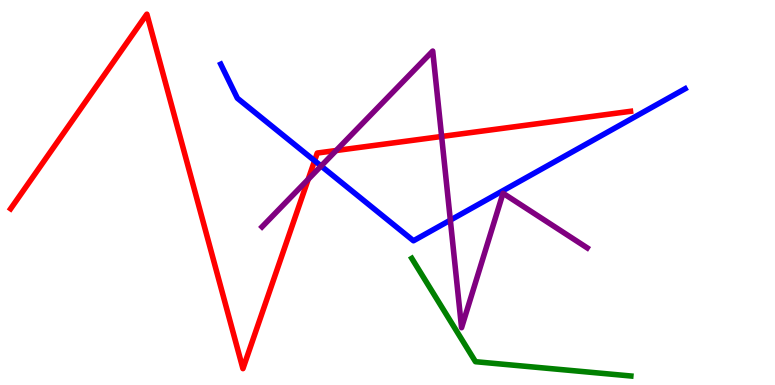[{'lines': ['blue', 'red'], 'intersections': [{'x': 4.06, 'y': 5.83}]}, {'lines': ['green', 'red'], 'intersections': []}, {'lines': ['purple', 'red'], 'intersections': [{'x': 3.98, 'y': 5.34}, {'x': 4.34, 'y': 6.09}, {'x': 5.7, 'y': 6.46}]}, {'lines': ['blue', 'green'], 'intersections': []}, {'lines': ['blue', 'purple'], 'intersections': [{'x': 4.14, 'y': 5.69}, {'x': 5.81, 'y': 4.28}]}, {'lines': ['green', 'purple'], 'intersections': []}]